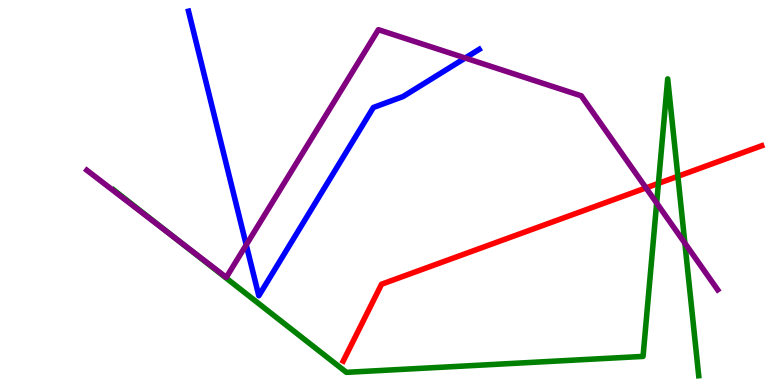[{'lines': ['blue', 'red'], 'intersections': []}, {'lines': ['green', 'red'], 'intersections': [{'x': 8.5, 'y': 5.24}, {'x': 8.75, 'y': 5.42}]}, {'lines': ['purple', 'red'], 'intersections': [{'x': 8.34, 'y': 5.12}]}, {'lines': ['blue', 'green'], 'intersections': []}, {'lines': ['blue', 'purple'], 'intersections': [{'x': 3.18, 'y': 3.64}, {'x': 6.0, 'y': 8.49}]}, {'lines': ['green', 'purple'], 'intersections': [{'x': 2.26, 'y': 3.81}, {'x': 8.47, 'y': 4.73}, {'x': 8.84, 'y': 3.68}]}]